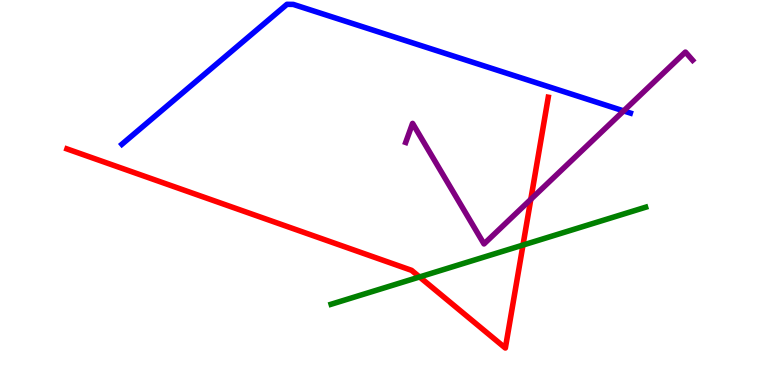[{'lines': ['blue', 'red'], 'intersections': []}, {'lines': ['green', 'red'], 'intersections': [{'x': 5.41, 'y': 2.81}, {'x': 6.75, 'y': 3.63}]}, {'lines': ['purple', 'red'], 'intersections': [{'x': 6.85, 'y': 4.82}]}, {'lines': ['blue', 'green'], 'intersections': []}, {'lines': ['blue', 'purple'], 'intersections': [{'x': 8.05, 'y': 7.12}]}, {'lines': ['green', 'purple'], 'intersections': []}]